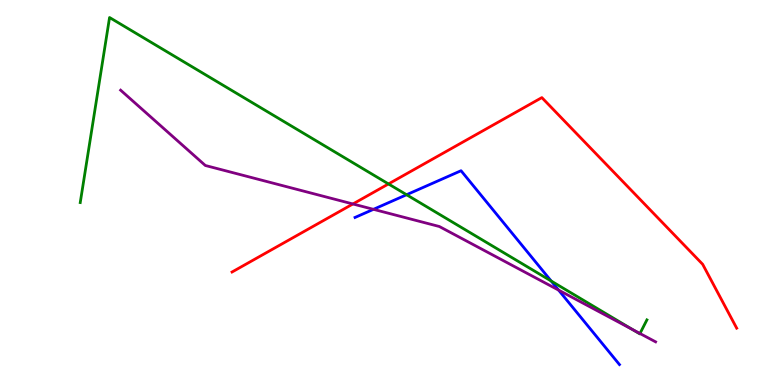[{'lines': ['blue', 'red'], 'intersections': []}, {'lines': ['green', 'red'], 'intersections': [{'x': 5.01, 'y': 5.22}]}, {'lines': ['purple', 'red'], 'intersections': [{'x': 4.55, 'y': 4.7}]}, {'lines': ['blue', 'green'], 'intersections': [{'x': 5.25, 'y': 4.94}, {'x': 7.11, 'y': 2.7}]}, {'lines': ['blue', 'purple'], 'intersections': [{'x': 4.82, 'y': 4.56}, {'x': 7.21, 'y': 2.46}]}, {'lines': ['green', 'purple'], 'intersections': [{'x': 8.16, 'y': 1.44}, {'x': 8.26, 'y': 1.34}]}]